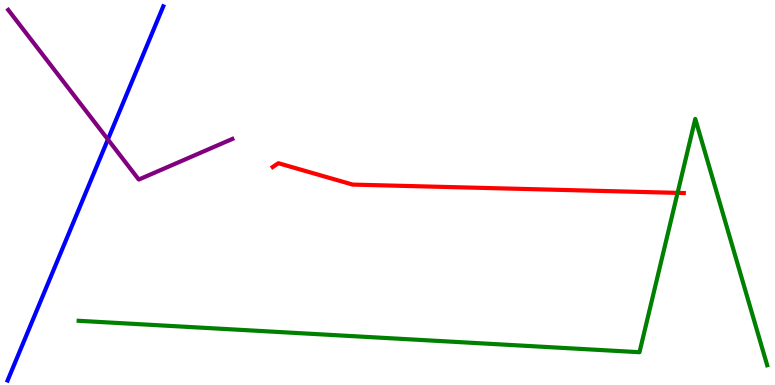[{'lines': ['blue', 'red'], 'intersections': []}, {'lines': ['green', 'red'], 'intersections': [{'x': 8.74, 'y': 4.99}]}, {'lines': ['purple', 'red'], 'intersections': []}, {'lines': ['blue', 'green'], 'intersections': []}, {'lines': ['blue', 'purple'], 'intersections': [{'x': 1.39, 'y': 6.38}]}, {'lines': ['green', 'purple'], 'intersections': []}]